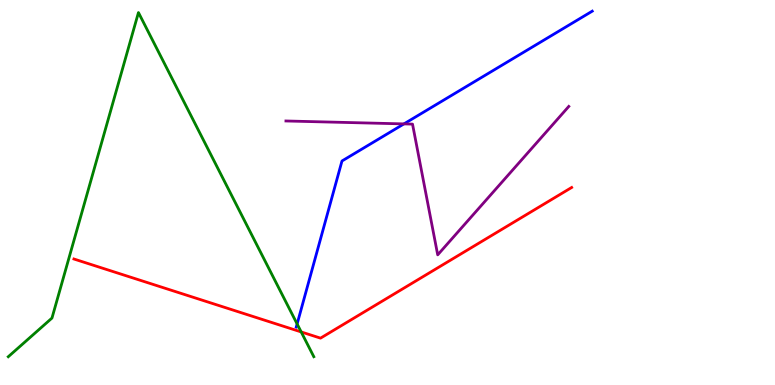[{'lines': ['blue', 'red'], 'intersections': []}, {'lines': ['green', 'red'], 'intersections': [{'x': 3.89, 'y': 1.38}]}, {'lines': ['purple', 'red'], 'intersections': []}, {'lines': ['blue', 'green'], 'intersections': [{'x': 3.83, 'y': 1.59}]}, {'lines': ['blue', 'purple'], 'intersections': [{'x': 5.21, 'y': 6.78}]}, {'lines': ['green', 'purple'], 'intersections': []}]